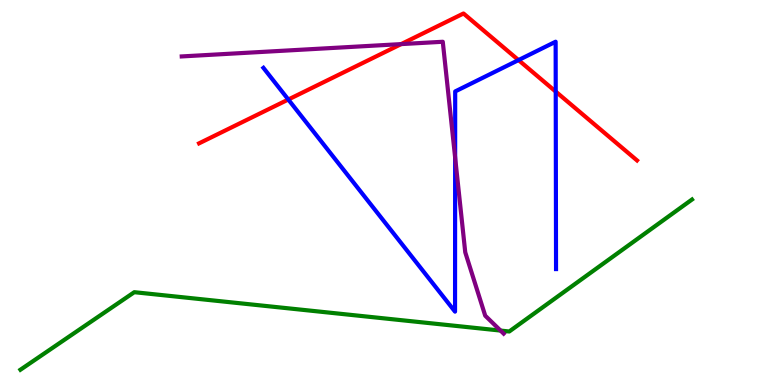[{'lines': ['blue', 'red'], 'intersections': [{'x': 3.72, 'y': 7.41}, {'x': 6.69, 'y': 8.44}, {'x': 7.17, 'y': 7.62}]}, {'lines': ['green', 'red'], 'intersections': []}, {'lines': ['purple', 'red'], 'intersections': [{'x': 5.18, 'y': 8.85}]}, {'lines': ['blue', 'green'], 'intersections': []}, {'lines': ['blue', 'purple'], 'intersections': [{'x': 5.87, 'y': 5.9}]}, {'lines': ['green', 'purple'], 'intersections': [{'x': 6.46, 'y': 1.41}]}]